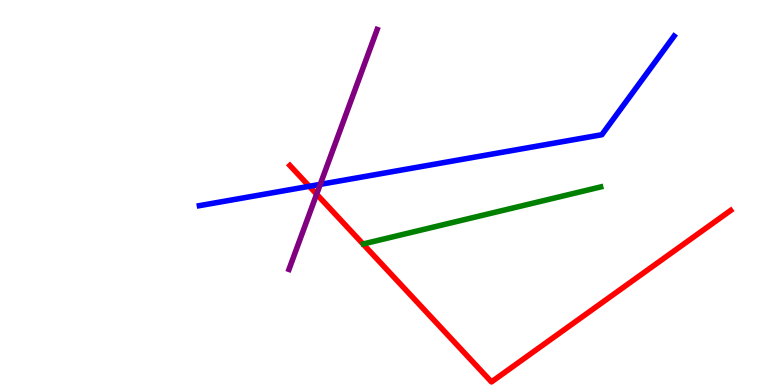[{'lines': ['blue', 'red'], 'intersections': [{'x': 3.99, 'y': 5.16}]}, {'lines': ['green', 'red'], 'intersections': []}, {'lines': ['purple', 'red'], 'intersections': [{'x': 4.09, 'y': 4.96}]}, {'lines': ['blue', 'green'], 'intersections': []}, {'lines': ['blue', 'purple'], 'intersections': [{'x': 4.13, 'y': 5.21}]}, {'lines': ['green', 'purple'], 'intersections': []}]